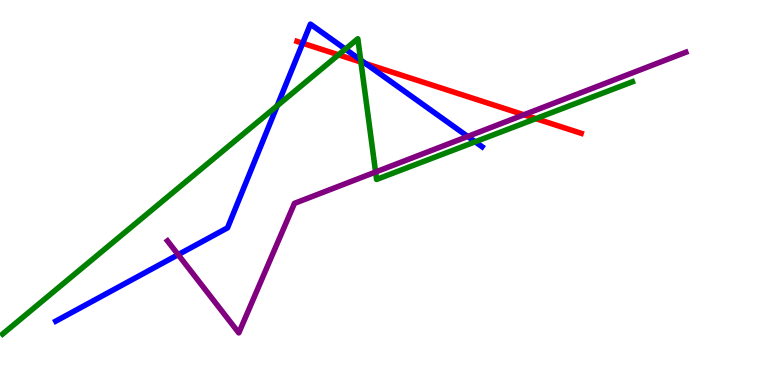[{'lines': ['blue', 'red'], 'intersections': [{'x': 3.91, 'y': 8.88}, {'x': 4.72, 'y': 8.35}]}, {'lines': ['green', 'red'], 'intersections': [{'x': 4.37, 'y': 8.58}, {'x': 4.66, 'y': 8.39}, {'x': 6.91, 'y': 6.92}]}, {'lines': ['purple', 'red'], 'intersections': [{'x': 6.76, 'y': 7.02}]}, {'lines': ['blue', 'green'], 'intersections': [{'x': 3.58, 'y': 7.25}, {'x': 4.46, 'y': 8.72}, {'x': 4.65, 'y': 8.44}, {'x': 6.13, 'y': 6.32}]}, {'lines': ['blue', 'purple'], 'intersections': [{'x': 2.3, 'y': 3.39}, {'x': 6.04, 'y': 6.46}]}, {'lines': ['green', 'purple'], 'intersections': [{'x': 4.85, 'y': 5.53}]}]